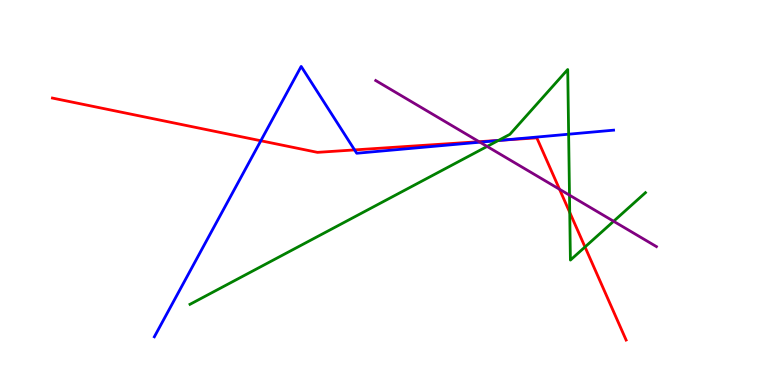[{'lines': ['blue', 'red'], 'intersections': [{'x': 3.37, 'y': 6.34}, {'x': 4.58, 'y': 6.11}, {'x': 6.49, 'y': 6.36}]}, {'lines': ['green', 'red'], 'intersections': [{'x': 6.43, 'y': 6.35}, {'x': 7.35, 'y': 4.48}, {'x': 7.55, 'y': 3.59}]}, {'lines': ['purple', 'red'], 'intersections': [{'x': 6.18, 'y': 6.32}, {'x': 7.22, 'y': 5.08}]}, {'lines': ['blue', 'green'], 'intersections': [{'x': 6.43, 'y': 6.35}, {'x': 7.34, 'y': 6.51}]}, {'lines': ['blue', 'purple'], 'intersections': [{'x': 6.19, 'y': 6.31}]}, {'lines': ['green', 'purple'], 'intersections': [{'x': 6.29, 'y': 6.2}, {'x': 7.35, 'y': 4.93}, {'x': 7.92, 'y': 4.25}]}]